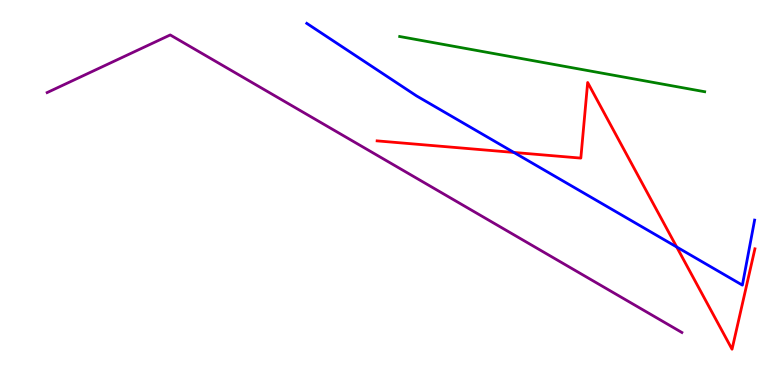[{'lines': ['blue', 'red'], 'intersections': [{'x': 6.63, 'y': 6.04}, {'x': 8.73, 'y': 3.59}]}, {'lines': ['green', 'red'], 'intersections': []}, {'lines': ['purple', 'red'], 'intersections': []}, {'lines': ['blue', 'green'], 'intersections': []}, {'lines': ['blue', 'purple'], 'intersections': []}, {'lines': ['green', 'purple'], 'intersections': []}]